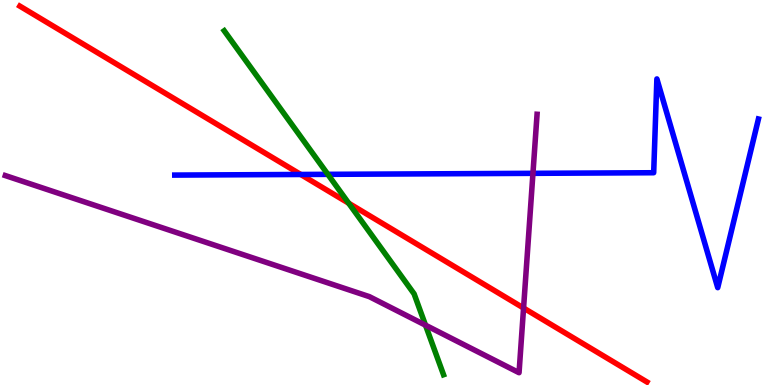[{'lines': ['blue', 'red'], 'intersections': [{'x': 3.88, 'y': 5.47}]}, {'lines': ['green', 'red'], 'intersections': [{'x': 4.5, 'y': 4.72}]}, {'lines': ['purple', 'red'], 'intersections': [{'x': 6.76, 'y': 2.0}]}, {'lines': ['blue', 'green'], 'intersections': [{'x': 4.23, 'y': 5.47}]}, {'lines': ['blue', 'purple'], 'intersections': [{'x': 6.88, 'y': 5.5}]}, {'lines': ['green', 'purple'], 'intersections': [{'x': 5.49, 'y': 1.55}]}]